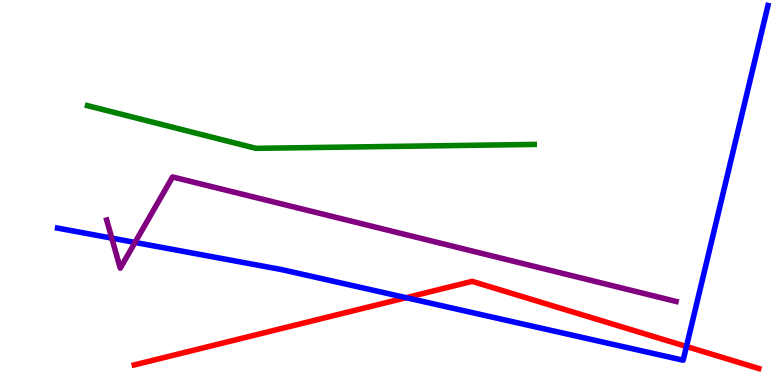[{'lines': ['blue', 'red'], 'intersections': [{'x': 5.24, 'y': 2.27}, {'x': 8.86, 'y': 1.0}]}, {'lines': ['green', 'red'], 'intersections': []}, {'lines': ['purple', 'red'], 'intersections': []}, {'lines': ['blue', 'green'], 'intersections': []}, {'lines': ['blue', 'purple'], 'intersections': [{'x': 1.44, 'y': 3.81}, {'x': 1.74, 'y': 3.7}]}, {'lines': ['green', 'purple'], 'intersections': []}]